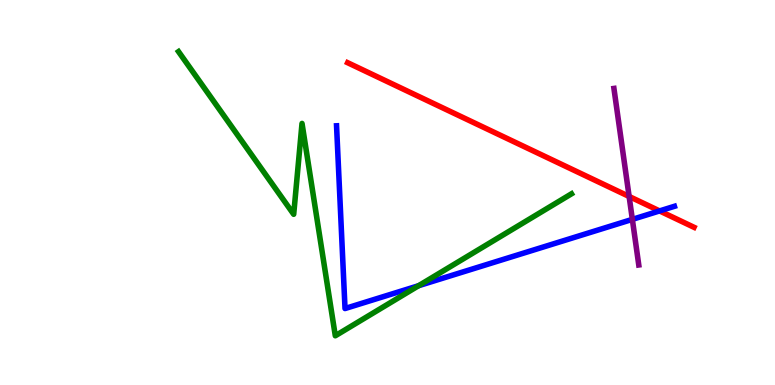[{'lines': ['blue', 'red'], 'intersections': [{'x': 8.51, 'y': 4.52}]}, {'lines': ['green', 'red'], 'intersections': []}, {'lines': ['purple', 'red'], 'intersections': [{'x': 8.12, 'y': 4.9}]}, {'lines': ['blue', 'green'], 'intersections': [{'x': 5.4, 'y': 2.58}]}, {'lines': ['blue', 'purple'], 'intersections': [{'x': 8.16, 'y': 4.3}]}, {'lines': ['green', 'purple'], 'intersections': []}]